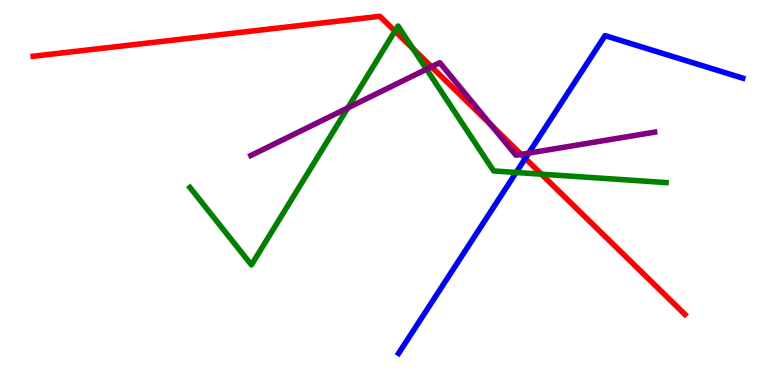[{'lines': ['blue', 'red'], 'intersections': [{'x': 6.78, 'y': 5.89}]}, {'lines': ['green', 'red'], 'intersections': [{'x': 5.1, 'y': 9.19}, {'x': 5.33, 'y': 8.73}, {'x': 6.99, 'y': 5.48}]}, {'lines': ['purple', 'red'], 'intersections': [{'x': 5.57, 'y': 8.27}, {'x': 6.33, 'y': 6.76}, {'x': 6.72, 'y': 5.99}]}, {'lines': ['blue', 'green'], 'intersections': [{'x': 6.66, 'y': 5.52}]}, {'lines': ['blue', 'purple'], 'intersections': [{'x': 6.82, 'y': 6.02}]}, {'lines': ['green', 'purple'], 'intersections': [{'x': 4.49, 'y': 7.2}, {'x': 5.5, 'y': 8.2}]}]